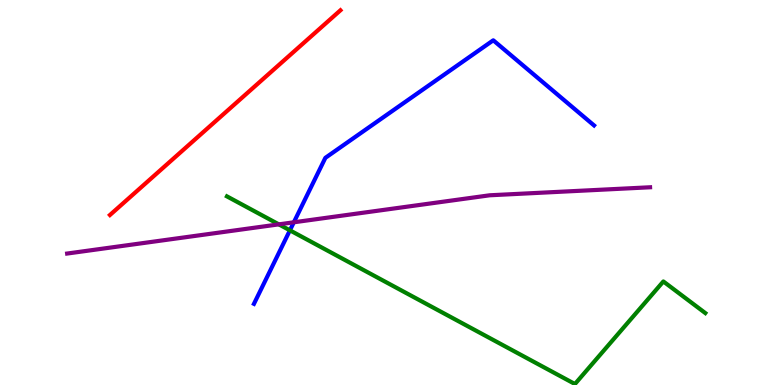[{'lines': ['blue', 'red'], 'intersections': []}, {'lines': ['green', 'red'], 'intersections': []}, {'lines': ['purple', 'red'], 'intersections': []}, {'lines': ['blue', 'green'], 'intersections': [{'x': 3.74, 'y': 4.02}]}, {'lines': ['blue', 'purple'], 'intersections': [{'x': 3.79, 'y': 4.23}]}, {'lines': ['green', 'purple'], 'intersections': [{'x': 3.6, 'y': 4.17}]}]